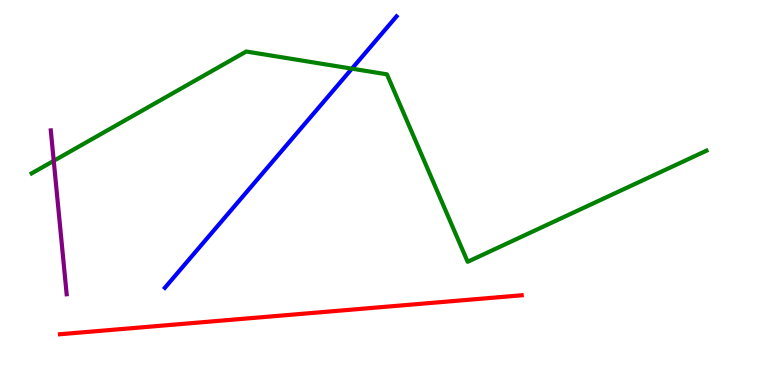[{'lines': ['blue', 'red'], 'intersections': []}, {'lines': ['green', 'red'], 'intersections': []}, {'lines': ['purple', 'red'], 'intersections': []}, {'lines': ['blue', 'green'], 'intersections': [{'x': 4.54, 'y': 8.22}]}, {'lines': ['blue', 'purple'], 'intersections': []}, {'lines': ['green', 'purple'], 'intersections': [{'x': 0.693, 'y': 5.82}]}]